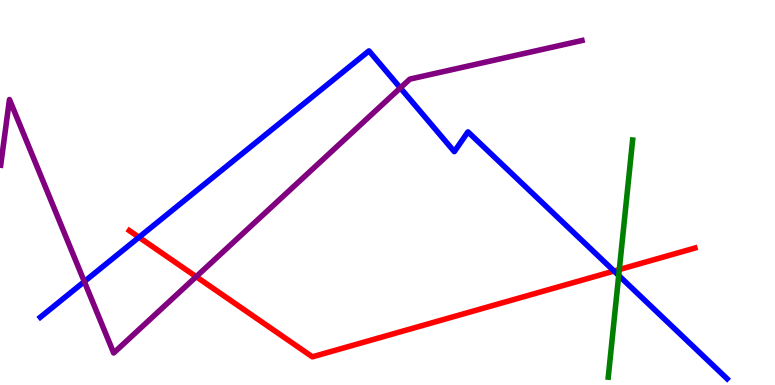[{'lines': ['blue', 'red'], 'intersections': [{'x': 1.79, 'y': 3.84}, {'x': 7.92, 'y': 2.96}]}, {'lines': ['green', 'red'], 'intersections': [{'x': 7.99, 'y': 3.0}]}, {'lines': ['purple', 'red'], 'intersections': [{'x': 2.53, 'y': 2.81}]}, {'lines': ['blue', 'green'], 'intersections': [{'x': 7.98, 'y': 2.84}]}, {'lines': ['blue', 'purple'], 'intersections': [{'x': 1.09, 'y': 2.69}, {'x': 5.17, 'y': 7.72}]}, {'lines': ['green', 'purple'], 'intersections': []}]